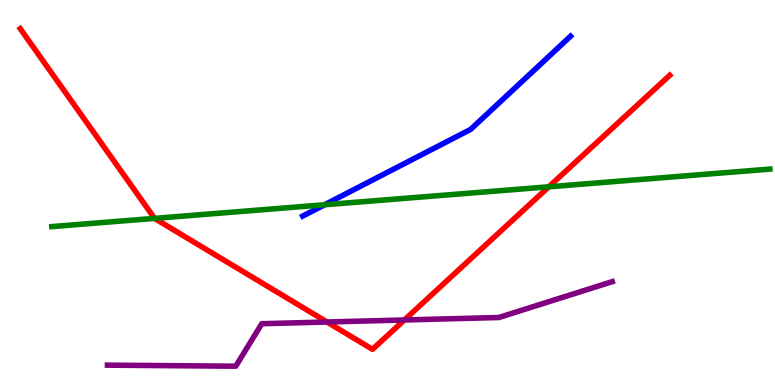[{'lines': ['blue', 'red'], 'intersections': []}, {'lines': ['green', 'red'], 'intersections': [{'x': 1.99, 'y': 4.33}, {'x': 7.08, 'y': 5.15}]}, {'lines': ['purple', 'red'], 'intersections': [{'x': 4.22, 'y': 1.64}, {'x': 5.22, 'y': 1.69}]}, {'lines': ['blue', 'green'], 'intersections': [{'x': 4.19, 'y': 4.68}]}, {'lines': ['blue', 'purple'], 'intersections': []}, {'lines': ['green', 'purple'], 'intersections': []}]